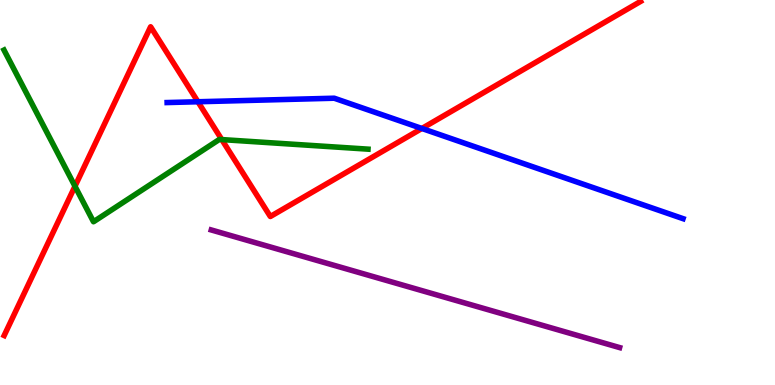[{'lines': ['blue', 'red'], 'intersections': [{'x': 2.55, 'y': 7.36}, {'x': 5.44, 'y': 6.66}]}, {'lines': ['green', 'red'], 'intersections': [{'x': 0.967, 'y': 5.16}, {'x': 2.86, 'y': 6.37}]}, {'lines': ['purple', 'red'], 'intersections': []}, {'lines': ['blue', 'green'], 'intersections': []}, {'lines': ['blue', 'purple'], 'intersections': []}, {'lines': ['green', 'purple'], 'intersections': []}]